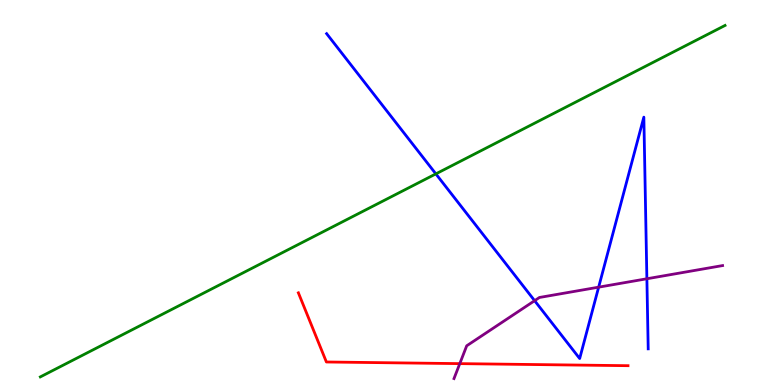[{'lines': ['blue', 'red'], 'intersections': []}, {'lines': ['green', 'red'], 'intersections': []}, {'lines': ['purple', 'red'], 'intersections': [{'x': 5.93, 'y': 0.555}]}, {'lines': ['blue', 'green'], 'intersections': [{'x': 5.62, 'y': 5.48}]}, {'lines': ['blue', 'purple'], 'intersections': [{'x': 6.9, 'y': 2.19}, {'x': 7.72, 'y': 2.54}, {'x': 8.35, 'y': 2.76}]}, {'lines': ['green', 'purple'], 'intersections': []}]